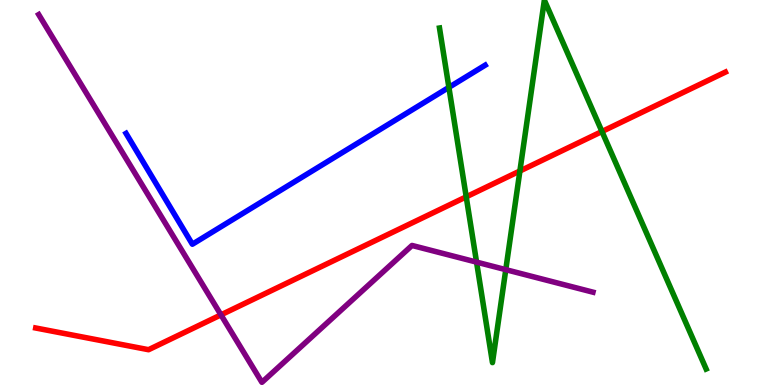[{'lines': ['blue', 'red'], 'intersections': []}, {'lines': ['green', 'red'], 'intersections': [{'x': 6.02, 'y': 4.89}, {'x': 6.71, 'y': 5.56}, {'x': 7.77, 'y': 6.58}]}, {'lines': ['purple', 'red'], 'intersections': [{'x': 2.85, 'y': 1.82}]}, {'lines': ['blue', 'green'], 'intersections': [{'x': 5.79, 'y': 7.73}]}, {'lines': ['blue', 'purple'], 'intersections': []}, {'lines': ['green', 'purple'], 'intersections': [{'x': 6.15, 'y': 3.19}, {'x': 6.53, 'y': 3.0}]}]